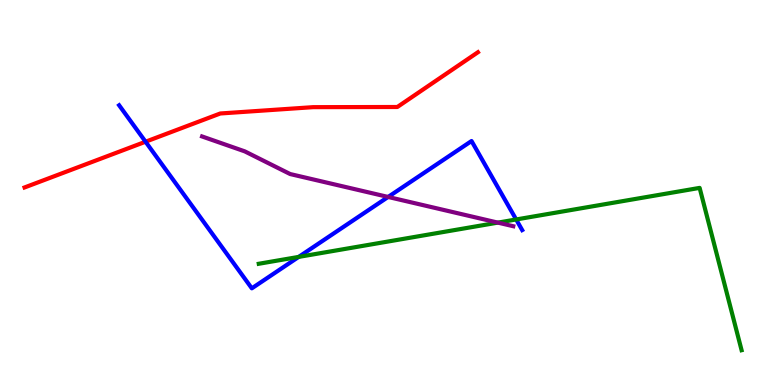[{'lines': ['blue', 'red'], 'intersections': [{'x': 1.88, 'y': 6.32}]}, {'lines': ['green', 'red'], 'intersections': []}, {'lines': ['purple', 'red'], 'intersections': []}, {'lines': ['blue', 'green'], 'intersections': [{'x': 3.85, 'y': 3.33}, {'x': 6.66, 'y': 4.3}]}, {'lines': ['blue', 'purple'], 'intersections': [{'x': 5.01, 'y': 4.88}]}, {'lines': ['green', 'purple'], 'intersections': [{'x': 6.42, 'y': 4.22}]}]